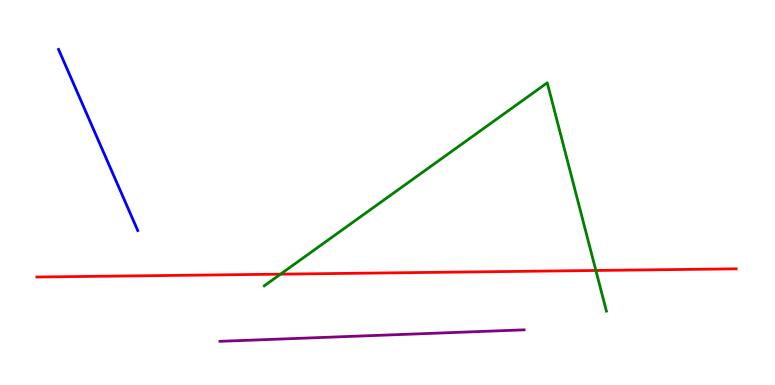[{'lines': ['blue', 'red'], 'intersections': []}, {'lines': ['green', 'red'], 'intersections': [{'x': 3.62, 'y': 2.88}, {'x': 7.69, 'y': 2.97}]}, {'lines': ['purple', 'red'], 'intersections': []}, {'lines': ['blue', 'green'], 'intersections': []}, {'lines': ['blue', 'purple'], 'intersections': []}, {'lines': ['green', 'purple'], 'intersections': []}]